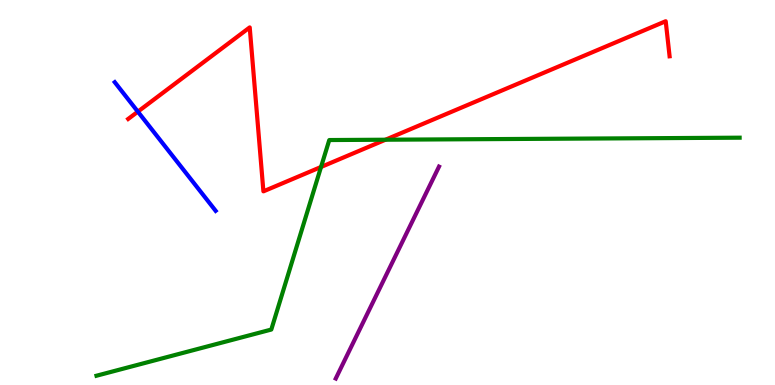[{'lines': ['blue', 'red'], 'intersections': [{'x': 1.78, 'y': 7.1}]}, {'lines': ['green', 'red'], 'intersections': [{'x': 4.14, 'y': 5.66}, {'x': 4.97, 'y': 6.37}]}, {'lines': ['purple', 'red'], 'intersections': []}, {'lines': ['blue', 'green'], 'intersections': []}, {'lines': ['blue', 'purple'], 'intersections': []}, {'lines': ['green', 'purple'], 'intersections': []}]